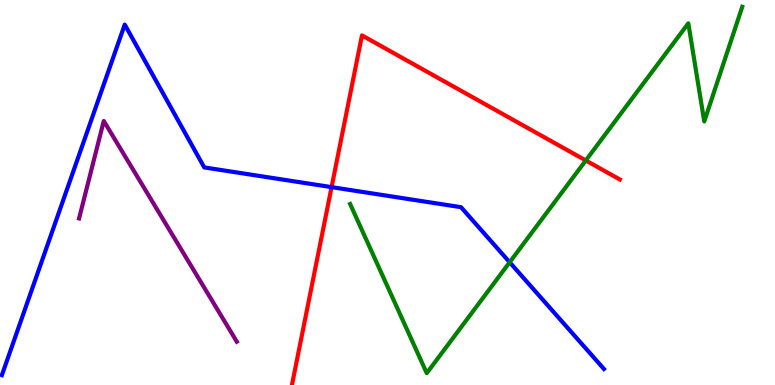[{'lines': ['blue', 'red'], 'intersections': [{'x': 4.28, 'y': 5.14}]}, {'lines': ['green', 'red'], 'intersections': [{'x': 7.56, 'y': 5.83}]}, {'lines': ['purple', 'red'], 'intersections': []}, {'lines': ['blue', 'green'], 'intersections': [{'x': 6.58, 'y': 3.19}]}, {'lines': ['blue', 'purple'], 'intersections': []}, {'lines': ['green', 'purple'], 'intersections': []}]